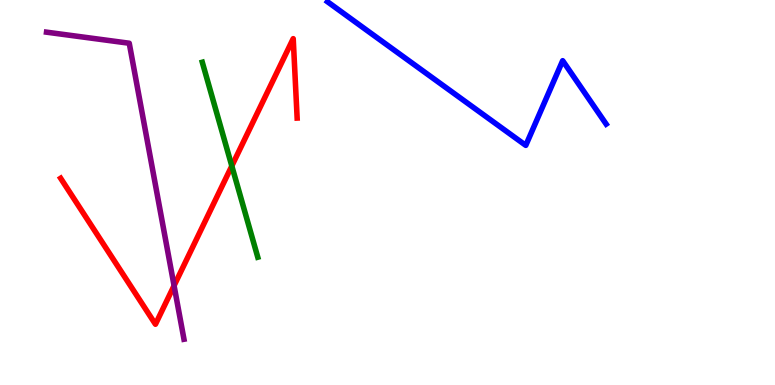[{'lines': ['blue', 'red'], 'intersections': []}, {'lines': ['green', 'red'], 'intersections': [{'x': 2.99, 'y': 5.69}]}, {'lines': ['purple', 'red'], 'intersections': [{'x': 2.25, 'y': 2.58}]}, {'lines': ['blue', 'green'], 'intersections': []}, {'lines': ['blue', 'purple'], 'intersections': []}, {'lines': ['green', 'purple'], 'intersections': []}]